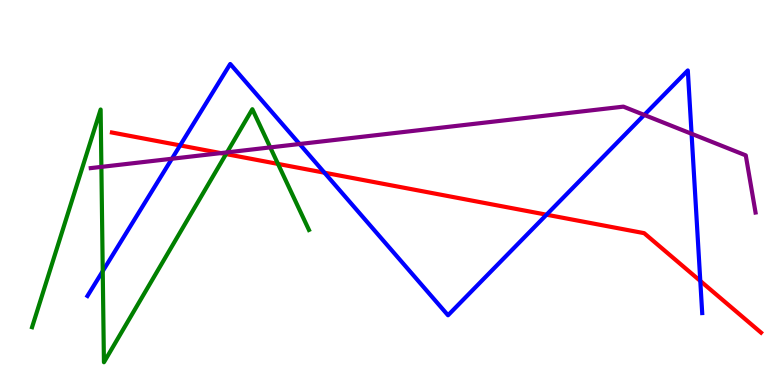[{'lines': ['blue', 'red'], 'intersections': [{'x': 2.32, 'y': 6.22}, {'x': 4.19, 'y': 5.51}, {'x': 7.05, 'y': 4.42}, {'x': 9.04, 'y': 2.7}]}, {'lines': ['green', 'red'], 'intersections': [{'x': 2.92, 'y': 6.0}, {'x': 3.59, 'y': 5.74}]}, {'lines': ['purple', 'red'], 'intersections': [{'x': 2.85, 'y': 6.02}]}, {'lines': ['blue', 'green'], 'intersections': [{'x': 1.33, 'y': 2.96}]}, {'lines': ['blue', 'purple'], 'intersections': [{'x': 2.22, 'y': 5.88}, {'x': 3.87, 'y': 6.26}, {'x': 8.31, 'y': 7.01}, {'x': 8.92, 'y': 6.53}]}, {'lines': ['green', 'purple'], 'intersections': [{'x': 1.31, 'y': 5.67}, {'x': 2.93, 'y': 6.04}, {'x': 3.49, 'y': 6.17}]}]